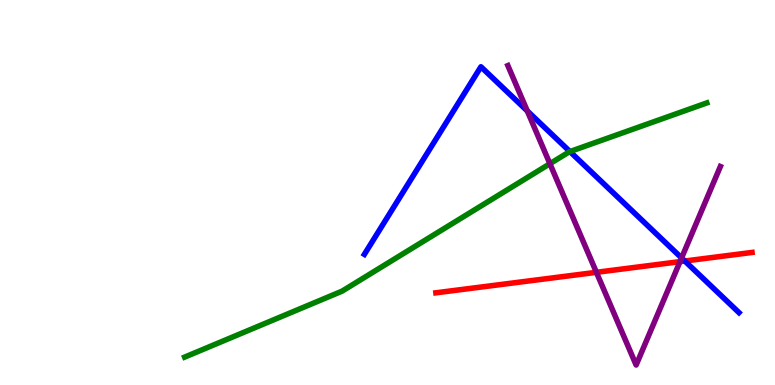[{'lines': ['blue', 'red'], 'intersections': [{'x': 8.84, 'y': 3.22}]}, {'lines': ['green', 'red'], 'intersections': []}, {'lines': ['purple', 'red'], 'intersections': [{'x': 7.7, 'y': 2.93}, {'x': 8.77, 'y': 3.2}]}, {'lines': ['blue', 'green'], 'intersections': [{'x': 7.35, 'y': 6.06}]}, {'lines': ['blue', 'purple'], 'intersections': [{'x': 6.8, 'y': 7.12}, {'x': 8.79, 'y': 3.3}]}, {'lines': ['green', 'purple'], 'intersections': [{'x': 7.1, 'y': 5.75}]}]